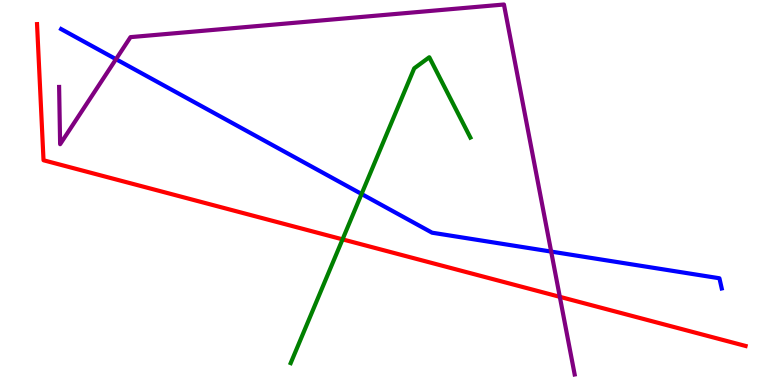[{'lines': ['blue', 'red'], 'intersections': []}, {'lines': ['green', 'red'], 'intersections': [{'x': 4.42, 'y': 3.78}]}, {'lines': ['purple', 'red'], 'intersections': [{'x': 7.22, 'y': 2.29}]}, {'lines': ['blue', 'green'], 'intersections': [{'x': 4.67, 'y': 4.96}]}, {'lines': ['blue', 'purple'], 'intersections': [{'x': 1.5, 'y': 8.46}, {'x': 7.11, 'y': 3.47}]}, {'lines': ['green', 'purple'], 'intersections': []}]